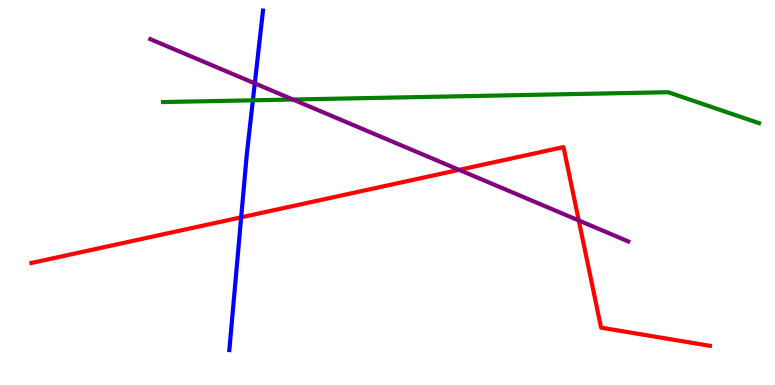[{'lines': ['blue', 'red'], 'intersections': [{'x': 3.11, 'y': 4.36}]}, {'lines': ['green', 'red'], 'intersections': []}, {'lines': ['purple', 'red'], 'intersections': [{'x': 5.92, 'y': 5.59}, {'x': 7.47, 'y': 4.27}]}, {'lines': ['blue', 'green'], 'intersections': [{'x': 3.26, 'y': 7.39}]}, {'lines': ['blue', 'purple'], 'intersections': [{'x': 3.29, 'y': 7.83}]}, {'lines': ['green', 'purple'], 'intersections': [{'x': 3.78, 'y': 7.41}]}]